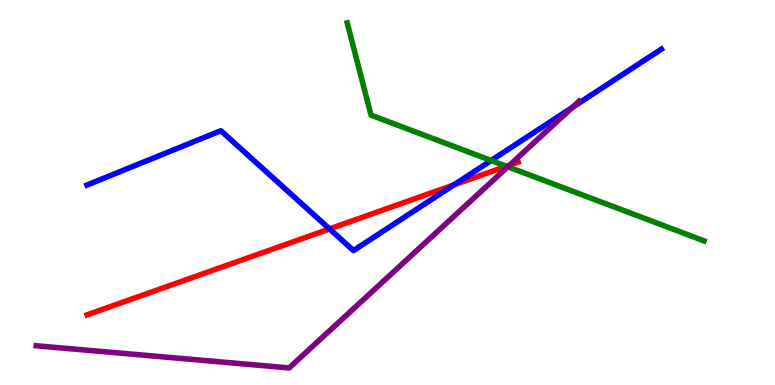[{'lines': ['blue', 'red'], 'intersections': [{'x': 4.25, 'y': 4.05}, {'x': 5.86, 'y': 5.2}]}, {'lines': ['green', 'red'], 'intersections': [{'x': 6.53, 'y': 5.68}]}, {'lines': ['purple', 'red'], 'intersections': [{'x': 6.58, 'y': 5.71}]}, {'lines': ['blue', 'green'], 'intersections': [{'x': 6.34, 'y': 5.83}]}, {'lines': ['blue', 'purple'], 'intersections': [{'x': 7.39, 'y': 7.21}]}, {'lines': ['green', 'purple'], 'intersections': [{'x': 6.55, 'y': 5.67}]}]